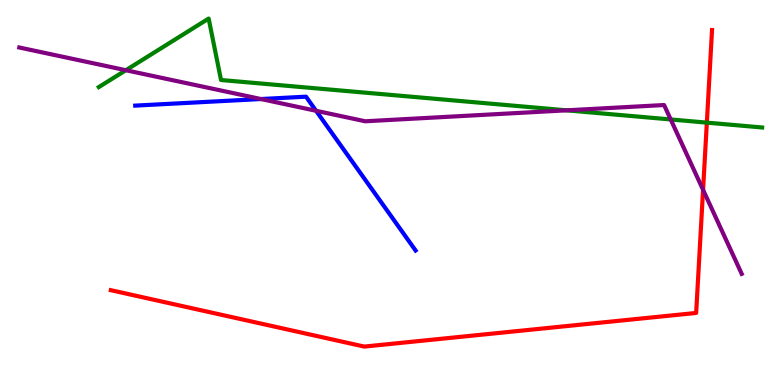[{'lines': ['blue', 'red'], 'intersections': []}, {'lines': ['green', 'red'], 'intersections': [{'x': 9.12, 'y': 6.81}]}, {'lines': ['purple', 'red'], 'intersections': [{'x': 9.07, 'y': 5.07}]}, {'lines': ['blue', 'green'], 'intersections': []}, {'lines': ['blue', 'purple'], 'intersections': [{'x': 3.37, 'y': 7.43}, {'x': 4.08, 'y': 7.12}]}, {'lines': ['green', 'purple'], 'intersections': [{'x': 1.62, 'y': 8.18}, {'x': 7.31, 'y': 7.13}, {'x': 8.65, 'y': 6.9}]}]